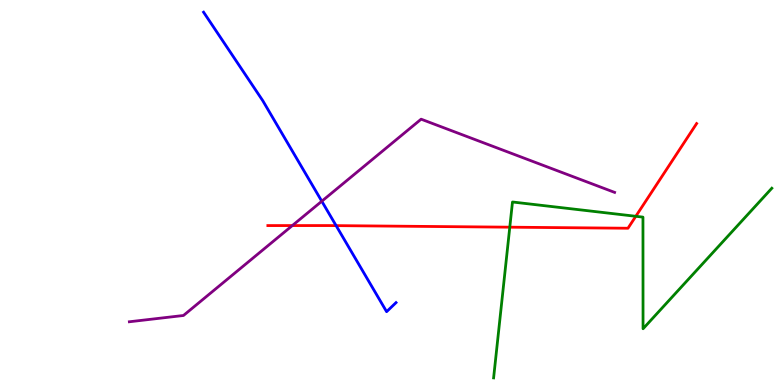[{'lines': ['blue', 'red'], 'intersections': [{'x': 4.34, 'y': 4.14}]}, {'lines': ['green', 'red'], 'intersections': [{'x': 6.58, 'y': 4.1}, {'x': 8.2, 'y': 4.38}]}, {'lines': ['purple', 'red'], 'intersections': [{'x': 3.77, 'y': 4.14}]}, {'lines': ['blue', 'green'], 'intersections': []}, {'lines': ['blue', 'purple'], 'intersections': [{'x': 4.15, 'y': 4.77}]}, {'lines': ['green', 'purple'], 'intersections': []}]